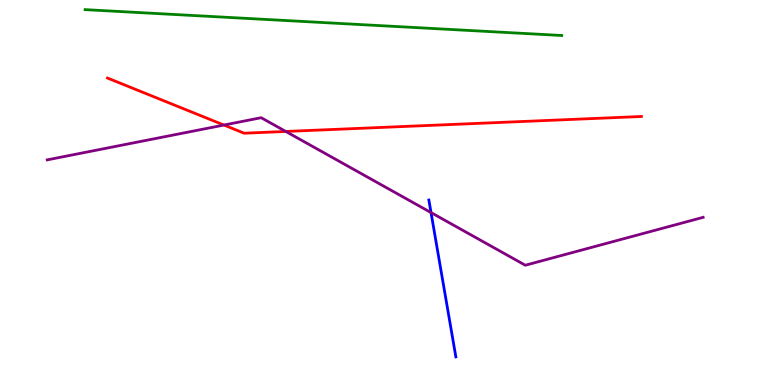[{'lines': ['blue', 'red'], 'intersections': []}, {'lines': ['green', 'red'], 'intersections': []}, {'lines': ['purple', 'red'], 'intersections': [{'x': 2.89, 'y': 6.75}, {'x': 3.69, 'y': 6.59}]}, {'lines': ['blue', 'green'], 'intersections': []}, {'lines': ['blue', 'purple'], 'intersections': [{'x': 5.56, 'y': 4.48}]}, {'lines': ['green', 'purple'], 'intersections': []}]